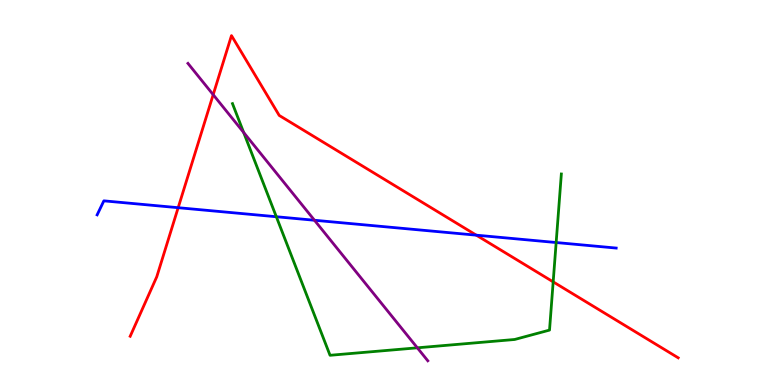[{'lines': ['blue', 'red'], 'intersections': [{'x': 2.3, 'y': 4.61}, {'x': 6.15, 'y': 3.89}]}, {'lines': ['green', 'red'], 'intersections': [{'x': 7.14, 'y': 2.68}]}, {'lines': ['purple', 'red'], 'intersections': [{'x': 2.75, 'y': 7.54}]}, {'lines': ['blue', 'green'], 'intersections': [{'x': 3.57, 'y': 4.37}, {'x': 7.18, 'y': 3.7}]}, {'lines': ['blue', 'purple'], 'intersections': [{'x': 4.06, 'y': 4.28}]}, {'lines': ['green', 'purple'], 'intersections': [{'x': 3.14, 'y': 6.56}, {'x': 5.39, 'y': 0.966}]}]